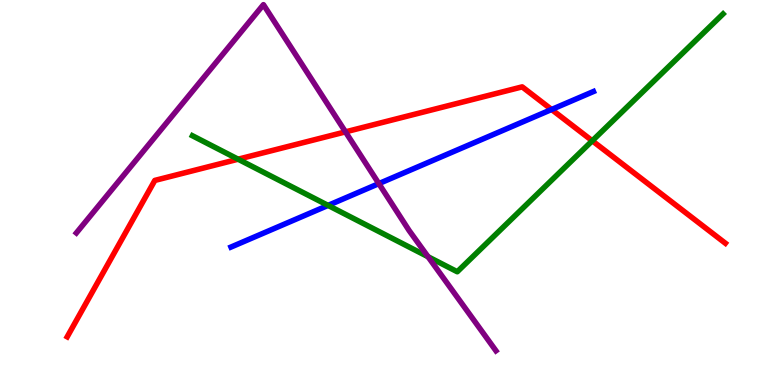[{'lines': ['blue', 'red'], 'intersections': [{'x': 7.12, 'y': 7.16}]}, {'lines': ['green', 'red'], 'intersections': [{'x': 3.07, 'y': 5.86}, {'x': 7.64, 'y': 6.34}]}, {'lines': ['purple', 'red'], 'intersections': [{'x': 4.46, 'y': 6.57}]}, {'lines': ['blue', 'green'], 'intersections': [{'x': 4.23, 'y': 4.66}]}, {'lines': ['blue', 'purple'], 'intersections': [{'x': 4.89, 'y': 5.23}]}, {'lines': ['green', 'purple'], 'intersections': [{'x': 5.52, 'y': 3.33}]}]